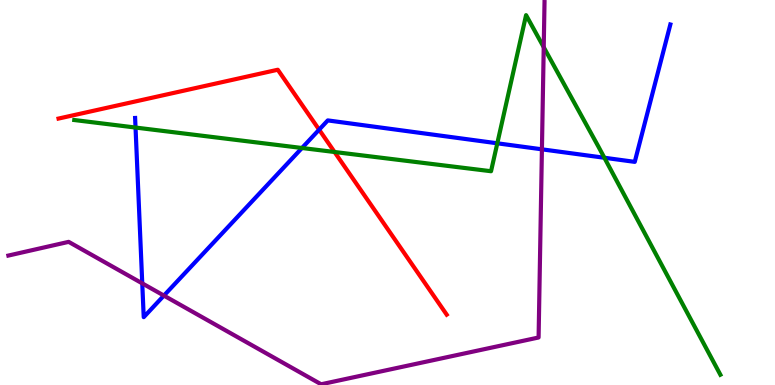[{'lines': ['blue', 'red'], 'intersections': [{'x': 4.12, 'y': 6.63}]}, {'lines': ['green', 'red'], 'intersections': [{'x': 4.32, 'y': 6.05}]}, {'lines': ['purple', 'red'], 'intersections': []}, {'lines': ['blue', 'green'], 'intersections': [{'x': 1.75, 'y': 6.69}, {'x': 3.9, 'y': 6.16}, {'x': 6.42, 'y': 6.28}, {'x': 7.8, 'y': 5.9}]}, {'lines': ['blue', 'purple'], 'intersections': [{'x': 1.84, 'y': 2.64}, {'x': 2.11, 'y': 2.32}, {'x': 6.99, 'y': 6.12}]}, {'lines': ['green', 'purple'], 'intersections': [{'x': 7.02, 'y': 8.77}]}]